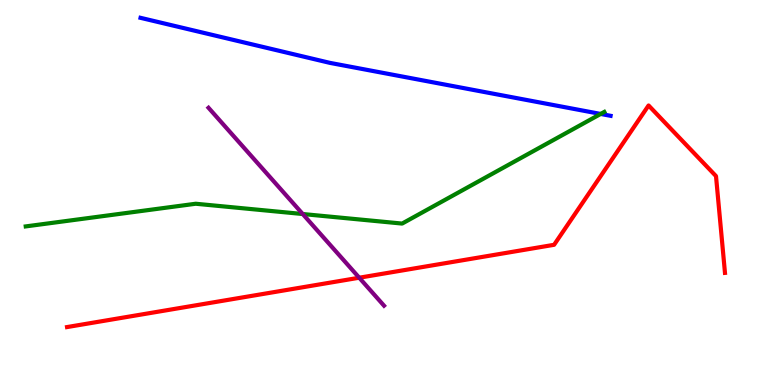[{'lines': ['blue', 'red'], 'intersections': []}, {'lines': ['green', 'red'], 'intersections': []}, {'lines': ['purple', 'red'], 'intersections': [{'x': 4.64, 'y': 2.79}]}, {'lines': ['blue', 'green'], 'intersections': [{'x': 7.75, 'y': 7.04}]}, {'lines': ['blue', 'purple'], 'intersections': []}, {'lines': ['green', 'purple'], 'intersections': [{'x': 3.91, 'y': 4.44}]}]